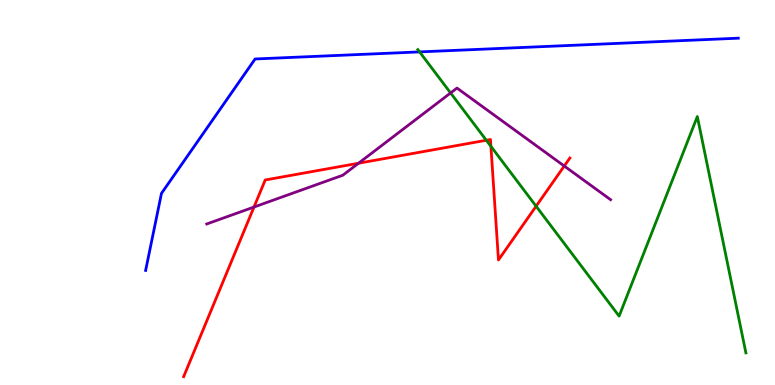[{'lines': ['blue', 'red'], 'intersections': []}, {'lines': ['green', 'red'], 'intersections': [{'x': 6.27, 'y': 6.36}, {'x': 6.33, 'y': 6.2}, {'x': 6.92, 'y': 4.64}]}, {'lines': ['purple', 'red'], 'intersections': [{'x': 3.28, 'y': 4.62}, {'x': 4.63, 'y': 5.76}, {'x': 7.28, 'y': 5.69}]}, {'lines': ['blue', 'green'], 'intersections': [{'x': 5.41, 'y': 8.65}]}, {'lines': ['blue', 'purple'], 'intersections': []}, {'lines': ['green', 'purple'], 'intersections': [{'x': 5.81, 'y': 7.59}]}]